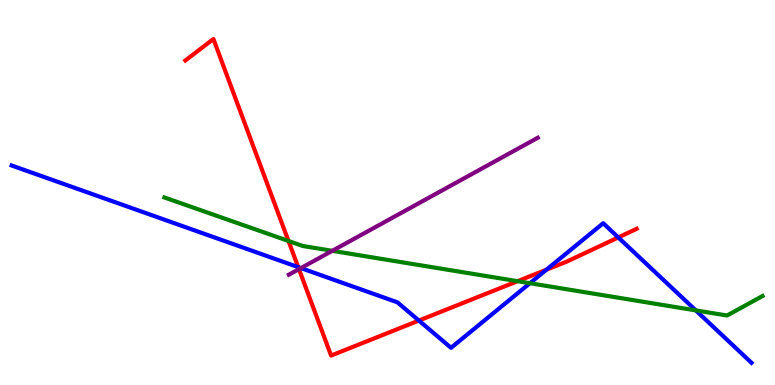[{'lines': ['blue', 'red'], 'intersections': [{'x': 3.85, 'y': 3.06}, {'x': 5.41, 'y': 1.67}, {'x': 7.05, 'y': 2.99}, {'x': 7.98, 'y': 3.83}]}, {'lines': ['green', 'red'], 'intersections': [{'x': 3.72, 'y': 3.74}, {'x': 6.68, 'y': 2.7}]}, {'lines': ['purple', 'red'], 'intersections': [{'x': 3.86, 'y': 3.01}]}, {'lines': ['blue', 'green'], 'intersections': [{'x': 6.84, 'y': 2.64}, {'x': 8.98, 'y': 1.94}]}, {'lines': ['blue', 'purple'], 'intersections': [{'x': 3.88, 'y': 3.04}]}, {'lines': ['green', 'purple'], 'intersections': [{'x': 4.29, 'y': 3.48}]}]